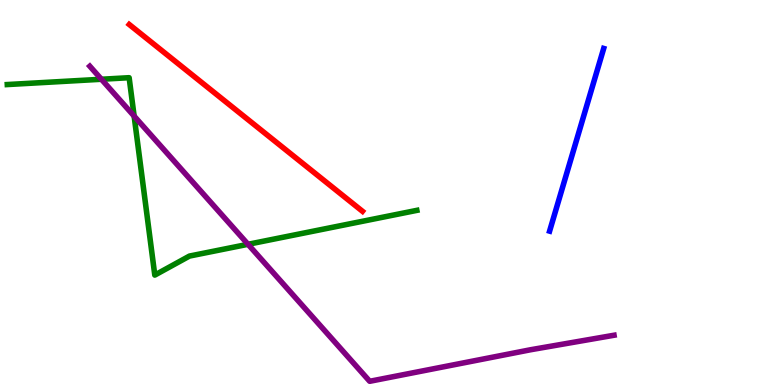[{'lines': ['blue', 'red'], 'intersections': []}, {'lines': ['green', 'red'], 'intersections': []}, {'lines': ['purple', 'red'], 'intersections': []}, {'lines': ['blue', 'green'], 'intersections': []}, {'lines': ['blue', 'purple'], 'intersections': []}, {'lines': ['green', 'purple'], 'intersections': [{'x': 1.31, 'y': 7.94}, {'x': 1.73, 'y': 6.98}, {'x': 3.2, 'y': 3.65}]}]